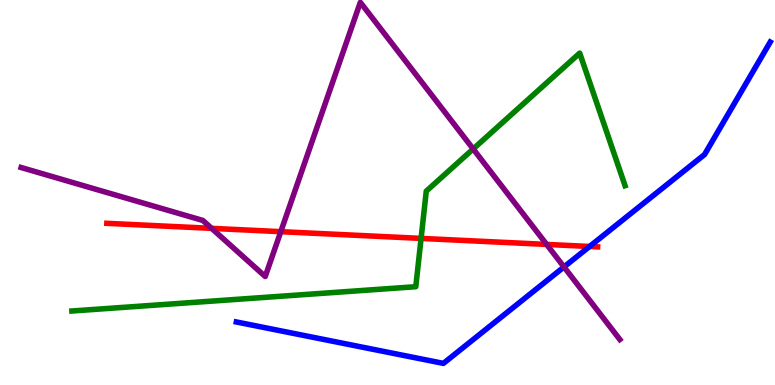[{'lines': ['blue', 'red'], 'intersections': [{'x': 7.61, 'y': 3.6}]}, {'lines': ['green', 'red'], 'intersections': [{'x': 5.43, 'y': 3.81}]}, {'lines': ['purple', 'red'], 'intersections': [{'x': 2.73, 'y': 4.07}, {'x': 3.62, 'y': 3.98}, {'x': 7.05, 'y': 3.65}]}, {'lines': ['blue', 'green'], 'intersections': []}, {'lines': ['blue', 'purple'], 'intersections': [{'x': 7.28, 'y': 3.07}]}, {'lines': ['green', 'purple'], 'intersections': [{'x': 6.11, 'y': 6.13}]}]